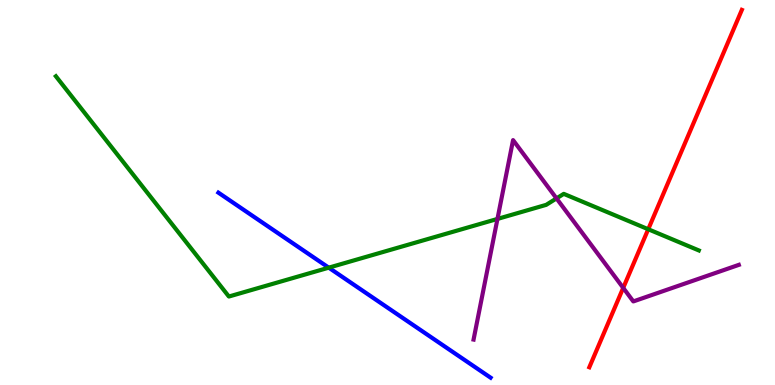[{'lines': ['blue', 'red'], 'intersections': []}, {'lines': ['green', 'red'], 'intersections': [{'x': 8.36, 'y': 4.05}]}, {'lines': ['purple', 'red'], 'intersections': [{'x': 8.04, 'y': 2.52}]}, {'lines': ['blue', 'green'], 'intersections': [{'x': 4.24, 'y': 3.05}]}, {'lines': ['blue', 'purple'], 'intersections': []}, {'lines': ['green', 'purple'], 'intersections': [{'x': 6.42, 'y': 4.31}, {'x': 7.18, 'y': 4.85}]}]